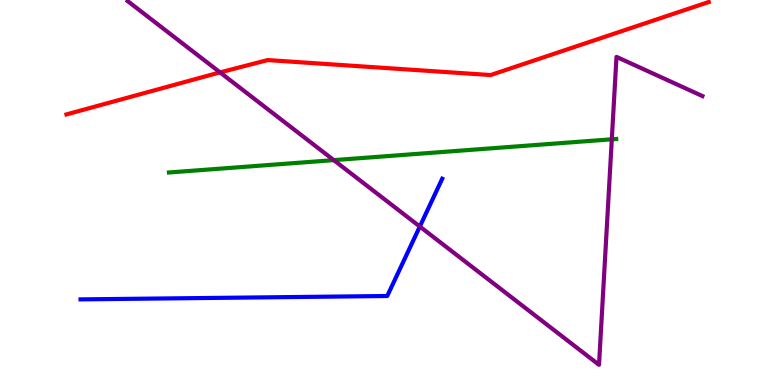[{'lines': ['blue', 'red'], 'intersections': []}, {'lines': ['green', 'red'], 'intersections': []}, {'lines': ['purple', 'red'], 'intersections': [{'x': 2.84, 'y': 8.12}]}, {'lines': ['blue', 'green'], 'intersections': []}, {'lines': ['blue', 'purple'], 'intersections': [{'x': 5.42, 'y': 4.12}]}, {'lines': ['green', 'purple'], 'intersections': [{'x': 4.31, 'y': 5.84}, {'x': 7.89, 'y': 6.38}]}]